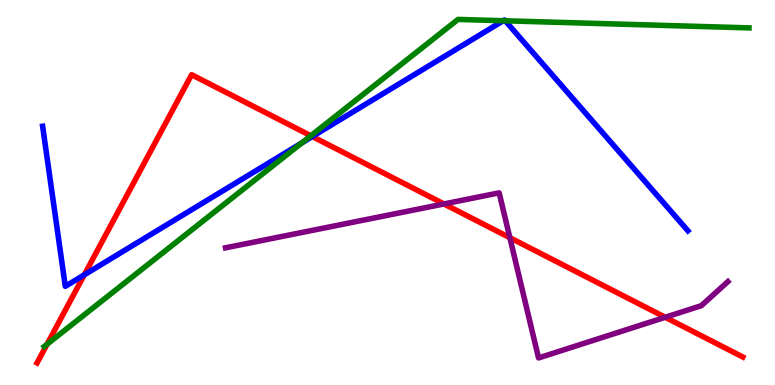[{'lines': ['blue', 'red'], 'intersections': [{'x': 1.09, 'y': 2.86}, {'x': 4.03, 'y': 6.45}]}, {'lines': ['green', 'red'], 'intersections': [{'x': 0.607, 'y': 1.06}, {'x': 4.01, 'y': 6.47}]}, {'lines': ['purple', 'red'], 'intersections': [{'x': 5.73, 'y': 4.7}, {'x': 6.58, 'y': 3.83}, {'x': 8.58, 'y': 1.76}]}, {'lines': ['blue', 'green'], 'intersections': [{'x': 3.89, 'y': 6.29}, {'x': 6.49, 'y': 9.46}, {'x': 6.52, 'y': 9.46}]}, {'lines': ['blue', 'purple'], 'intersections': []}, {'lines': ['green', 'purple'], 'intersections': []}]